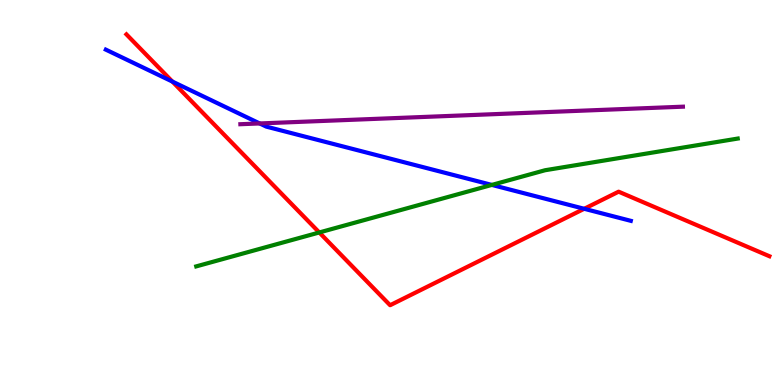[{'lines': ['blue', 'red'], 'intersections': [{'x': 2.22, 'y': 7.88}, {'x': 7.54, 'y': 4.58}]}, {'lines': ['green', 'red'], 'intersections': [{'x': 4.12, 'y': 3.96}]}, {'lines': ['purple', 'red'], 'intersections': []}, {'lines': ['blue', 'green'], 'intersections': [{'x': 6.35, 'y': 5.2}]}, {'lines': ['blue', 'purple'], 'intersections': [{'x': 3.35, 'y': 6.79}]}, {'lines': ['green', 'purple'], 'intersections': []}]